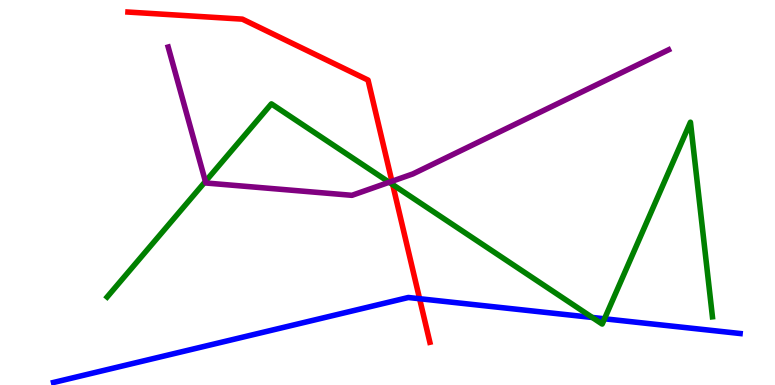[{'lines': ['blue', 'red'], 'intersections': [{'x': 5.41, 'y': 2.24}]}, {'lines': ['green', 'red'], 'intersections': [{'x': 5.07, 'y': 5.2}]}, {'lines': ['purple', 'red'], 'intersections': [{'x': 5.06, 'y': 5.29}]}, {'lines': ['blue', 'green'], 'intersections': [{'x': 7.64, 'y': 1.75}, {'x': 7.8, 'y': 1.72}]}, {'lines': ['blue', 'purple'], 'intersections': []}, {'lines': ['green', 'purple'], 'intersections': [{'x': 2.65, 'y': 5.29}, {'x': 5.02, 'y': 5.27}]}]